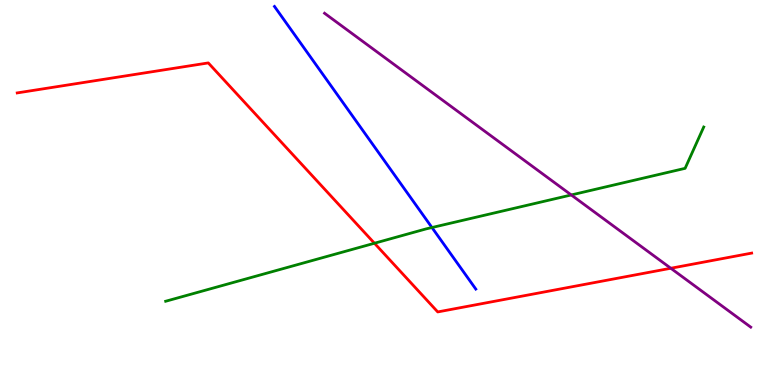[{'lines': ['blue', 'red'], 'intersections': []}, {'lines': ['green', 'red'], 'intersections': [{'x': 4.83, 'y': 3.68}]}, {'lines': ['purple', 'red'], 'intersections': [{'x': 8.66, 'y': 3.03}]}, {'lines': ['blue', 'green'], 'intersections': [{'x': 5.57, 'y': 4.09}]}, {'lines': ['blue', 'purple'], 'intersections': []}, {'lines': ['green', 'purple'], 'intersections': [{'x': 7.37, 'y': 4.94}]}]